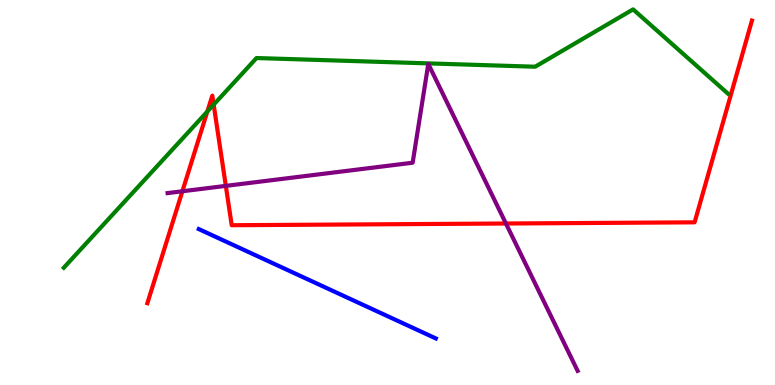[{'lines': ['blue', 'red'], 'intersections': []}, {'lines': ['green', 'red'], 'intersections': [{'x': 2.68, 'y': 7.1}, {'x': 2.76, 'y': 7.28}]}, {'lines': ['purple', 'red'], 'intersections': [{'x': 2.35, 'y': 5.03}, {'x': 2.91, 'y': 5.17}, {'x': 6.53, 'y': 4.19}]}, {'lines': ['blue', 'green'], 'intersections': []}, {'lines': ['blue', 'purple'], 'intersections': []}, {'lines': ['green', 'purple'], 'intersections': []}]